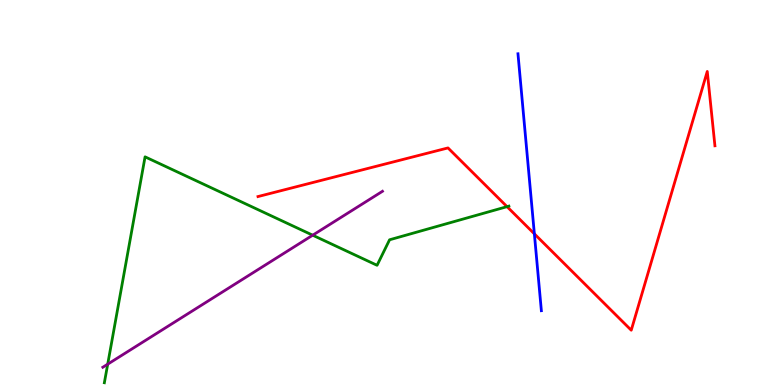[{'lines': ['blue', 'red'], 'intersections': [{'x': 6.9, 'y': 3.93}]}, {'lines': ['green', 'red'], 'intersections': [{'x': 6.54, 'y': 4.63}]}, {'lines': ['purple', 'red'], 'intersections': []}, {'lines': ['blue', 'green'], 'intersections': []}, {'lines': ['blue', 'purple'], 'intersections': []}, {'lines': ['green', 'purple'], 'intersections': [{'x': 1.39, 'y': 0.541}, {'x': 4.03, 'y': 3.89}]}]